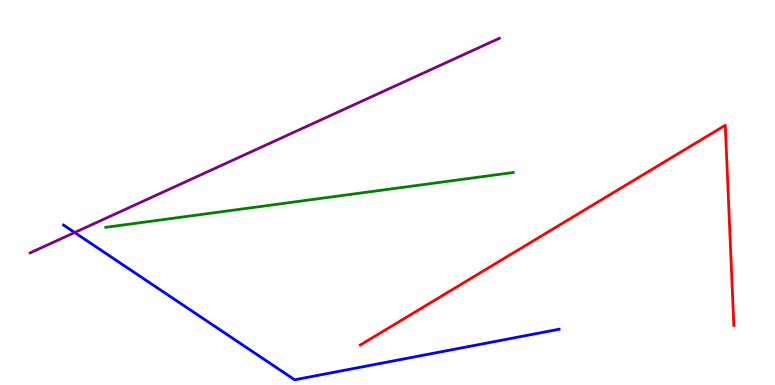[{'lines': ['blue', 'red'], 'intersections': []}, {'lines': ['green', 'red'], 'intersections': []}, {'lines': ['purple', 'red'], 'intersections': []}, {'lines': ['blue', 'green'], 'intersections': []}, {'lines': ['blue', 'purple'], 'intersections': [{'x': 0.963, 'y': 3.96}]}, {'lines': ['green', 'purple'], 'intersections': []}]